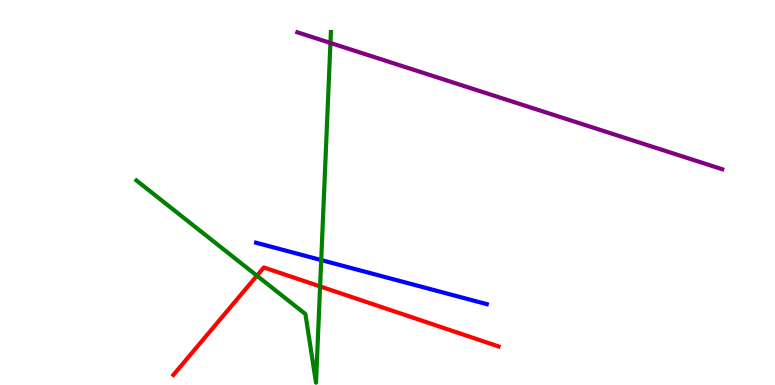[{'lines': ['blue', 'red'], 'intersections': []}, {'lines': ['green', 'red'], 'intersections': [{'x': 3.32, 'y': 2.84}, {'x': 4.13, 'y': 2.56}]}, {'lines': ['purple', 'red'], 'intersections': []}, {'lines': ['blue', 'green'], 'intersections': [{'x': 4.14, 'y': 3.25}]}, {'lines': ['blue', 'purple'], 'intersections': []}, {'lines': ['green', 'purple'], 'intersections': [{'x': 4.26, 'y': 8.88}]}]